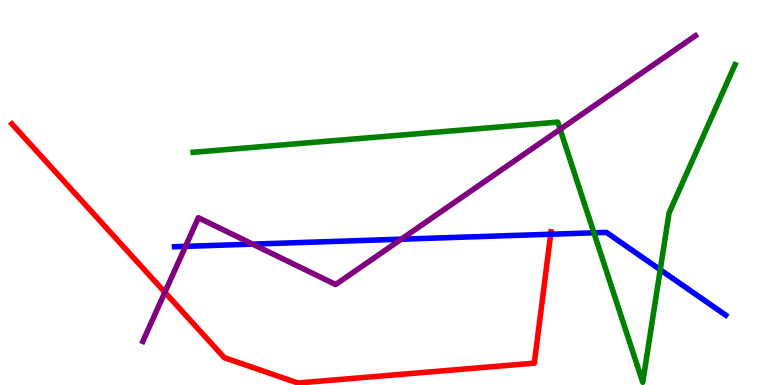[{'lines': ['blue', 'red'], 'intersections': [{'x': 7.11, 'y': 3.92}]}, {'lines': ['green', 'red'], 'intersections': []}, {'lines': ['purple', 'red'], 'intersections': [{'x': 2.13, 'y': 2.41}]}, {'lines': ['blue', 'green'], 'intersections': [{'x': 7.66, 'y': 3.95}, {'x': 8.52, 'y': 2.99}]}, {'lines': ['blue', 'purple'], 'intersections': [{'x': 2.39, 'y': 3.6}, {'x': 3.26, 'y': 3.66}, {'x': 5.18, 'y': 3.79}]}, {'lines': ['green', 'purple'], 'intersections': [{'x': 7.23, 'y': 6.64}]}]